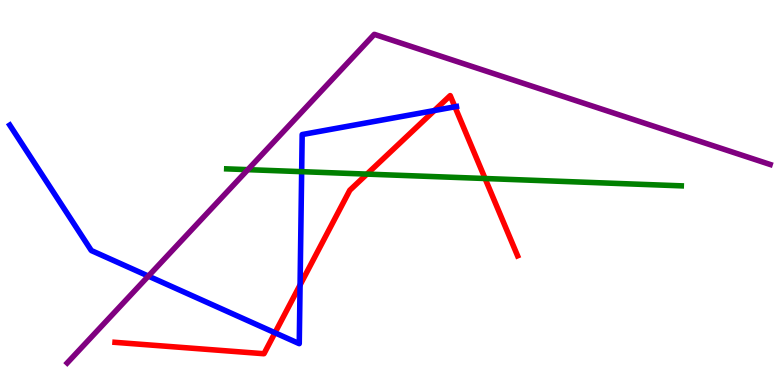[{'lines': ['blue', 'red'], 'intersections': [{'x': 3.55, 'y': 1.36}, {'x': 3.87, 'y': 2.6}, {'x': 5.6, 'y': 7.13}, {'x': 5.87, 'y': 7.23}]}, {'lines': ['green', 'red'], 'intersections': [{'x': 4.73, 'y': 5.48}, {'x': 6.26, 'y': 5.36}]}, {'lines': ['purple', 'red'], 'intersections': []}, {'lines': ['blue', 'green'], 'intersections': [{'x': 3.89, 'y': 5.54}]}, {'lines': ['blue', 'purple'], 'intersections': [{'x': 1.91, 'y': 2.83}]}, {'lines': ['green', 'purple'], 'intersections': [{'x': 3.2, 'y': 5.59}]}]